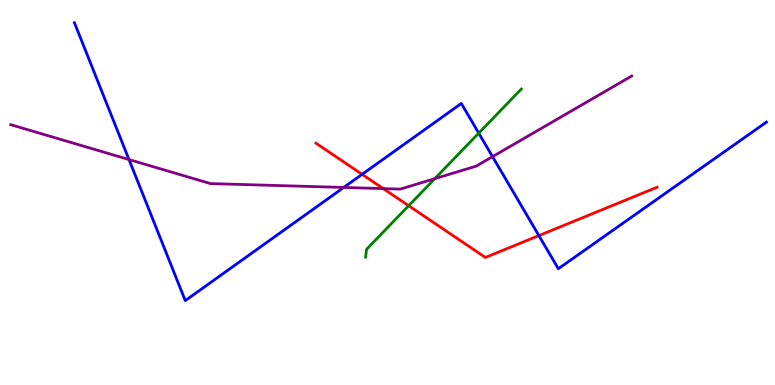[{'lines': ['blue', 'red'], 'intersections': [{'x': 4.67, 'y': 5.47}, {'x': 6.95, 'y': 3.88}]}, {'lines': ['green', 'red'], 'intersections': [{'x': 5.27, 'y': 4.66}]}, {'lines': ['purple', 'red'], 'intersections': [{'x': 4.95, 'y': 5.1}]}, {'lines': ['blue', 'green'], 'intersections': [{'x': 6.18, 'y': 6.54}]}, {'lines': ['blue', 'purple'], 'intersections': [{'x': 1.66, 'y': 5.86}, {'x': 4.44, 'y': 5.13}, {'x': 6.36, 'y': 5.93}]}, {'lines': ['green', 'purple'], 'intersections': [{'x': 5.61, 'y': 5.36}]}]